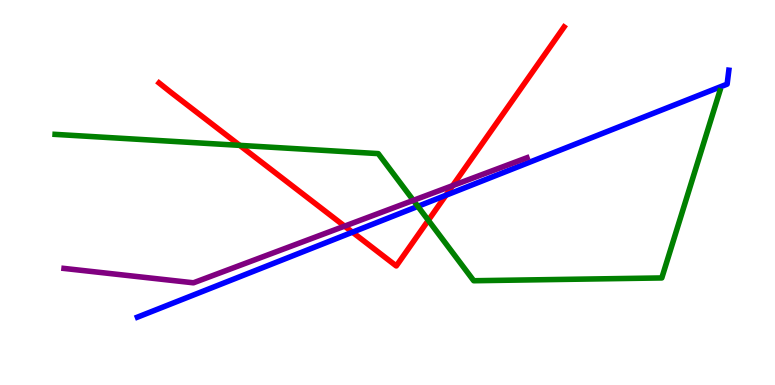[{'lines': ['blue', 'red'], 'intersections': [{'x': 4.55, 'y': 3.97}, {'x': 5.75, 'y': 4.93}]}, {'lines': ['green', 'red'], 'intersections': [{'x': 3.09, 'y': 6.22}, {'x': 5.53, 'y': 4.28}]}, {'lines': ['purple', 'red'], 'intersections': [{'x': 4.45, 'y': 4.13}, {'x': 5.84, 'y': 5.18}]}, {'lines': ['blue', 'green'], 'intersections': [{'x': 5.39, 'y': 4.64}]}, {'lines': ['blue', 'purple'], 'intersections': []}, {'lines': ['green', 'purple'], 'intersections': [{'x': 5.33, 'y': 4.8}]}]